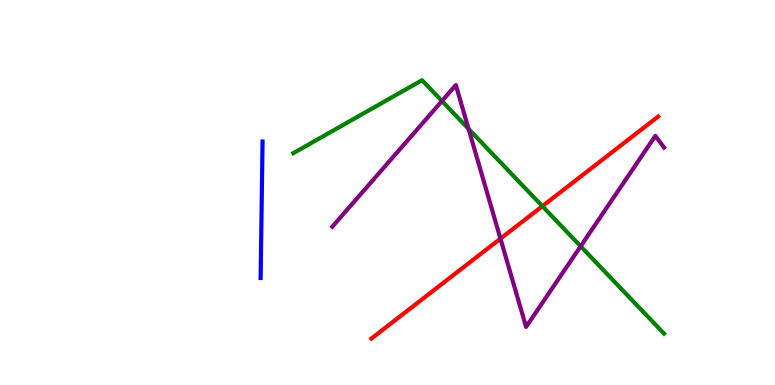[{'lines': ['blue', 'red'], 'intersections': []}, {'lines': ['green', 'red'], 'intersections': [{'x': 7.0, 'y': 4.64}]}, {'lines': ['purple', 'red'], 'intersections': [{'x': 6.46, 'y': 3.8}]}, {'lines': ['blue', 'green'], 'intersections': []}, {'lines': ['blue', 'purple'], 'intersections': []}, {'lines': ['green', 'purple'], 'intersections': [{'x': 5.7, 'y': 7.38}, {'x': 6.05, 'y': 6.65}, {'x': 7.49, 'y': 3.6}]}]